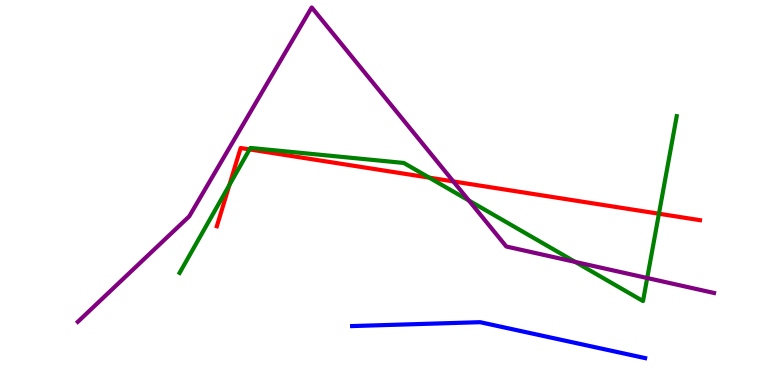[{'lines': ['blue', 'red'], 'intersections': []}, {'lines': ['green', 'red'], 'intersections': [{'x': 2.96, 'y': 5.2}, {'x': 3.22, 'y': 6.12}, {'x': 5.54, 'y': 5.39}, {'x': 8.5, 'y': 4.45}]}, {'lines': ['purple', 'red'], 'intersections': [{'x': 5.85, 'y': 5.29}]}, {'lines': ['blue', 'green'], 'intersections': []}, {'lines': ['blue', 'purple'], 'intersections': []}, {'lines': ['green', 'purple'], 'intersections': [{'x': 6.05, 'y': 4.79}, {'x': 7.42, 'y': 3.2}, {'x': 8.35, 'y': 2.78}]}]